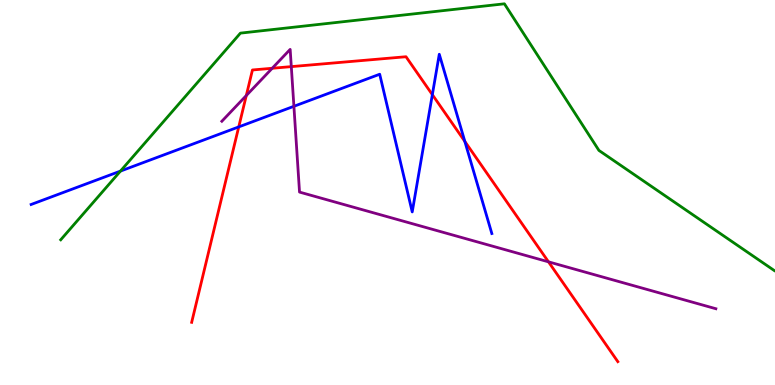[{'lines': ['blue', 'red'], 'intersections': [{'x': 3.08, 'y': 6.7}, {'x': 5.58, 'y': 7.54}, {'x': 6.0, 'y': 6.33}]}, {'lines': ['green', 'red'], 'intersections': []}, {'lines': ['purple', 'red'], 'intersections': [{'x': 3.18, 'y': 7.52}, {'x': 3.51, 'y': 8.23}, {'x': 3.76, 'y': 8.27}, {'x': 7.08, 'y': 3.2}]}, {'lines': ['blue', 'green'], 'intersections': [{'x': 1.55, 'y': 5.56}]}, {'lines': ['blue', 'purple'], 'intersections': [{'x': 3.79, 'y': 7.24}]}, {'lines': ['green', 'purple'], 'intersections': []}]